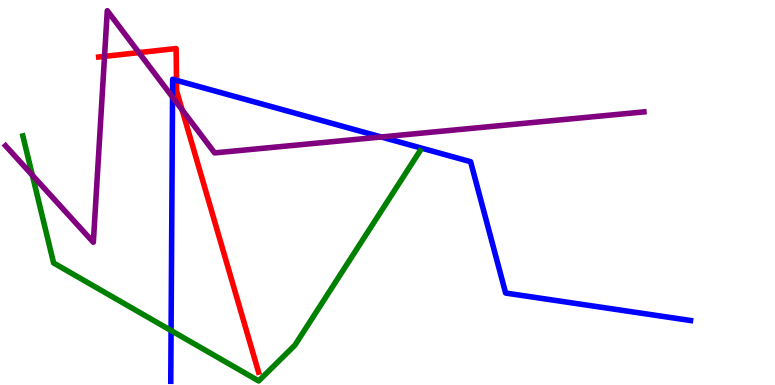[{'lines': ['blue', 'red'], 'intersections': [{'x': 2.28, 'y': 7.91}]}, {'lines': ['green', 'red'], 'intersections': []}, {'lines': ['purple', 'red'], 'intersections': [{'x': 1.35, 'y': 8.54}, {'x': 1.79, 'y': 8.63}, {'x': 2.35, 'y': 7.15}]}, {'lines': ['blue', 'green'], 'intersections': [{'x': 2.21, 'y': 1.41}]}, {'lines': ['blue', 'purple'], 'intersections': [{'x': 2.23, 'y': 7.48}, {'x': 4.92, 'y': 6.44}]}, {'lines': ['green', 'purple'], 'intersections': [{'x': 0.418, 'y': 5.45}]}]